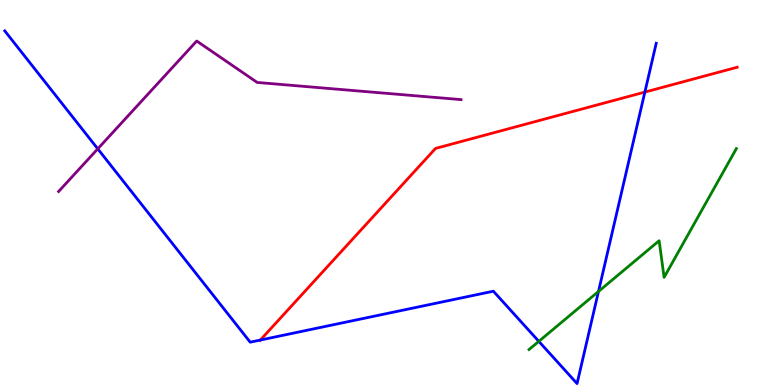[{'lines': ['blue', 'red'], 'intersections': [{'x': 3.36, 'y': 1.17}, {'x': 8.32, 'y': 7.61}]}, {'lines': ['green', 'red'], 'intersections': []}, {'lines': ['purple', 'red'], 'intersections': []}, {'lines': ['blue', 'green'], 'intersections': [{'x': 6.95, 'y': 1.13}, {'x': 7.72, 'y': 2.43}]}, {'lines': ['blue', 'purple'], 'intersections': [{'x': 1.26, 'y': 6.13}]}, {'lines': ['green', 'purple'], 'intersections': []}]